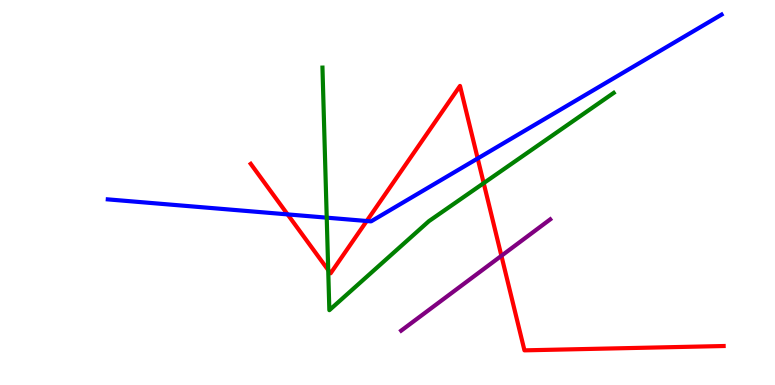[{'lines': ['blue', 'red'], 'intersections': [{'x': 3.71, 'y': 4.43}, {'x': 4.73, 'y': 4.26}, {'x': 6.16, 'y': 5.88}]}, {'lines': ['green', 'red'], 'intersections': [{'x': 4.24, 'y': 2.99}, {'x': 6.24, 'y': 5.24}]}, {'lines': ['purple', 'red'], 'intersections': [{'x': 6.47, 'y': 3.36}]}, {'lines': ['blue', 'green'], 'intersections': [{'x': 4.22, 'y': 4.35}]}, {'lines': ['blue', 'purple'], 'intersections': []}, {'lines': ['green', 'purple'], 'intersections': []}]